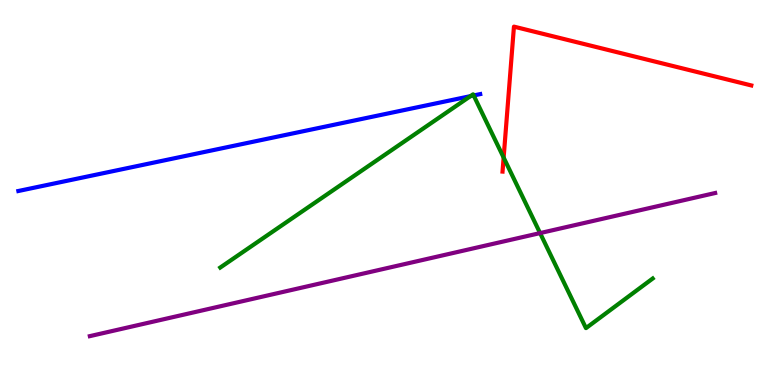[{'lines': ['blue', 'red'], 'intersections': []}, {'lines': ['green', 'red'], 'intersections': [{'x': 6.5, 'y': 5.91}]}, {'lines': ['purple', 'red'], 'intersections': []}, {'lines': ['blue', 'green'], 'intersections': [{'x': 6.07, 'y': 7.5}, {'x': 6.11, 'y': 7.52}]}, {'lines': ['blue', 'purple'], 'intersections': []}, {'lines': ['green', 'purple'], 'intersections': [{'x': 6.97, 'y': 3.95}]}]